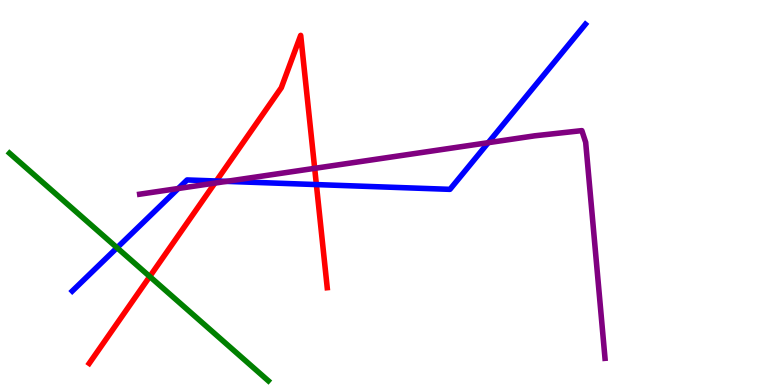[{'lines': ['blue', 'red'], 'intersections': [{'x': 2.79, 'y': 5.3}, {'x': 4.08, 'y': 5.21}]}, {'lines': ['green', 'red'], 'intersections': [{'x': 1.93, 'y': 2.82}]}, {'lines': ['purple', 'red'], 'intersections': [{'x': 2.77, 'y': 5.24}, {'x': 4.06, 'y': 5.63}]}, {'lines': ['blue', 'green'], 'intersections': [{'x': 1.51, 'y': 3.56}]}, {'lines': ['blue', 'purple'], 'intersections': [{'x': 2.3, 'y': 5.1}, {'x': 2.92, 'y': 5.29}, {'x': 6.3, 'y': 6.29}]}, {'lines': ['green', 'purple'], 'intersections': []}]